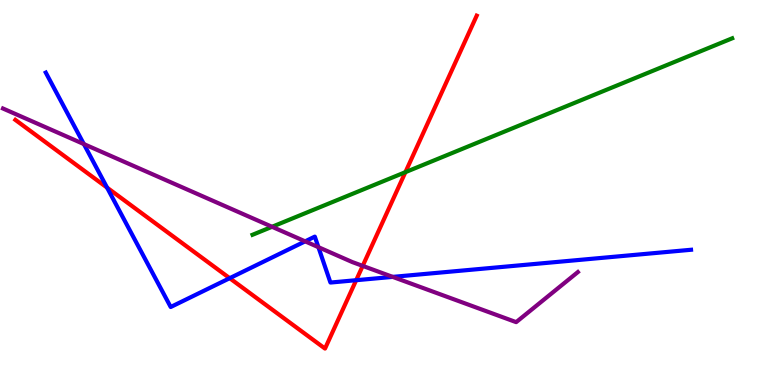[{'lines': ['blue', 'red'], 'intersections': [{'x': 1.38, 'y': 5.13}, {'x': 2.96, 'y': 2.77}, {'x': 4.6, 'y': 2.72}]}, {'lines': ['green', 'red'], 'intersections': [{'x': 5.23, 'y': 5.53}]}, {'lines': ['purple', 'red'], 'intersections': [{'x': 4.68, 'y': 3.09}]}, {'lines': ['blue', 'green'], 'intersections': []}, {'lines': ['blue', 'purple'], 'intersections': [{'x': 1.08, 'y': 6.26}, {'x': 3.94, 'y': 3.73}, {'x': 4.11, 'y': 3.58}, {'x': 5.07, 'y': 2.81}]}, {'lines': ['green', 'purple'], 'intersections': [{'x': 3.51, 'y': 4.11}]}]